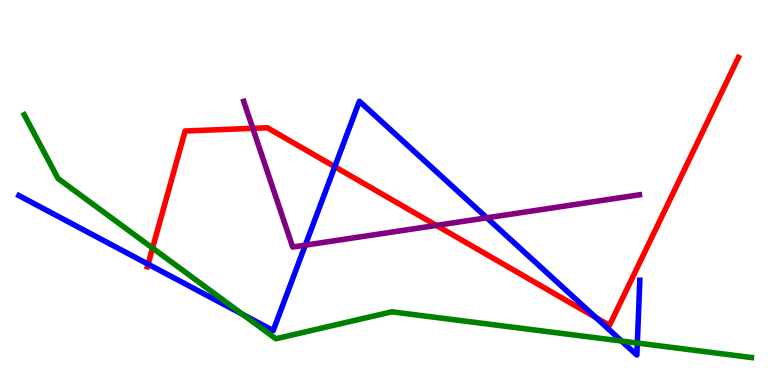[{'lines': ['blue', 'red'], 'intersections': [{'x': 1.91, 'y': 3.14}, {'x': 4.32, 'y': 5.67}, {'x': 7.69, 'y': 1.75}]}, {'lines': ['green', 'red'], 'intersections': [{'x': 1.97, 'y': 3.56}]}, {'lines': ['purple', 'red'], 'intersections': [{'x': 3.26, 'y': 6.67}, {'x': 5.63, 'y': 4.15}]}, {'lines': ['blue', 'green'], 'intersections': [{'x': 3.13, 'y': 1.83}, {'x': 8.02, 'y': 1.14}, {'x': 8.22, 'y': 1.09}]}, {'lines': ['blue', 'purple'], 'intersections': [{'x': 3.94, 'y': 3.63}, {'x': 6.28, 'y': 4.34}]}, {'lines': ['green', 'purple'], 'intersections': []}]